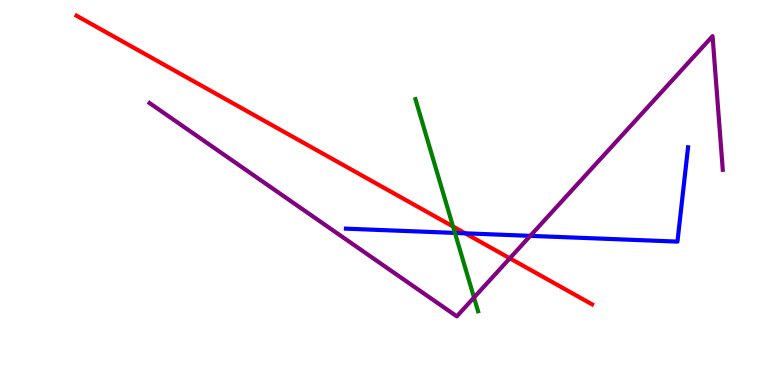[{'lines': ['blue', 'red'], 'intersections': [{'x': 6.0, 'y': 3.94}]}, {'lines': ['green', 'red'], 'intersections': [{'x': 5.85, 'y': 4.12}]}, {'lines': ['purple', 'red'], 'intersections': [{'x': 6.58, 'y': 3.29}]}, {'lines': ['blue', 'green'], 'intersections': [{'x': 5.87, 'y': 3.95}]}, {'lines': ['blue', 'purple'], 'intersections': [{'x': 6.84, 'y': 3.87}]}, {'lines': ['green', 'purple'], 'intersections': [{'x': 6.12, 'y': 2.27}]}]